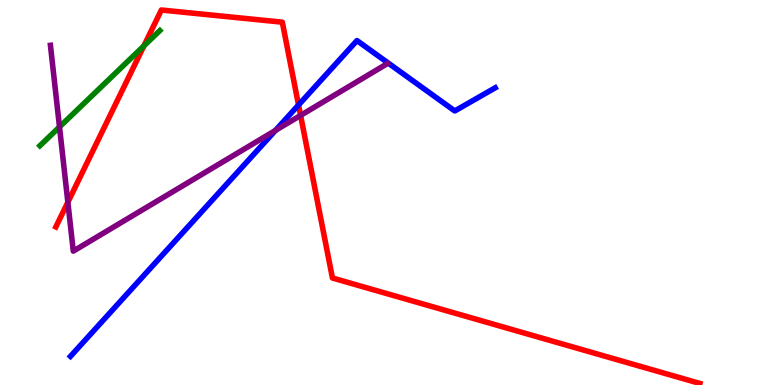[{'lines': ['blue', 'red'], 'intersections': [{'x': 3.85, 'y': 7.27}]}, {'lines': ['green', 'red'], 'intersections': [{'x': 1.86, 'y': 8.81}]}, {'lines': ['purple', 'red'], 'intersections': [{'x': 0.876, 'y': 4.75}, {'x': 3.88, 'y': 7.0}]}, {'lines': ['blue', 'green'], 'intersections': []}, {'lines': ['blue', 'purple'], 'intersections': [{'x': 3.55, 'y': 6.61}]}, {'lines': ['green', 'purple'], 'intersections': [{'x': 0.768, 'y': 6.7}]}]